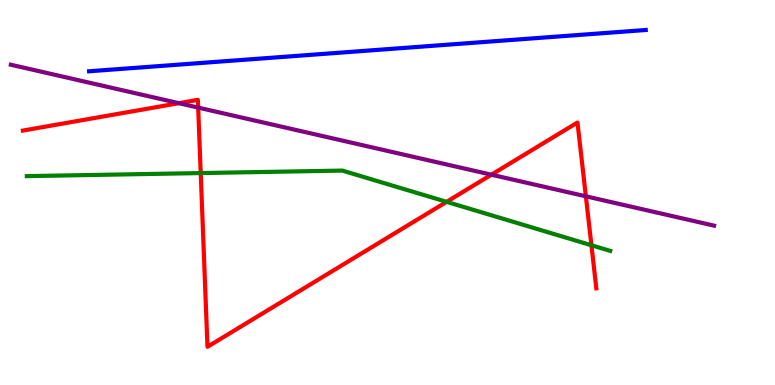[{'lines': ['blue', 'red'], 'intersections': []}, {'lines': ['green', 'red'], 'intersections': [{'x': 2.59, 'y': 5.5}, {'x': 5.76, 'y': 4.76}, {'x': 7.63, 'y': 3.63}]}, {'lines': ['purple', 'red'], 'intersections': [{'x': 2.31, 'y': 7.32}, {'x': 2.56, 'y': 7.21}, {'x': 6.34, 'y': 5.46}, {'x': 7.56, 'y': 4.9}]}, {'lines': ['blue', 'green'], 'intersections': []}, {'lines': ['blue', 'purple'], 'intersections': []}, {'lines': ['green', 'purple'], 'intersections': []}]